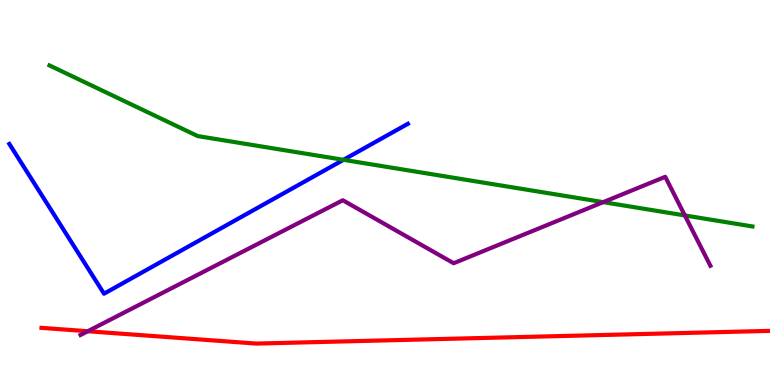[{'lines': ['blue', 'red'], 'intersections': []}, {'lines': ['green', 'red'], 'intersections': []}, {'lines': ['purple', 'red'], 'intersections': [{'x': 1.13, 'y': 1.4}]}, {'lines': ['blue', 'green'], 'intersections': [{'x': 4.43, 'y': 5.85}]}, {'lines': ['blue', 'purple'], 'intersections': []}, {'lines': ['green', 'purple'], 'intersections': [{'x': 7.78, 'y': 4.75}, {'x': 8.84, 'y': 4.4}]}]